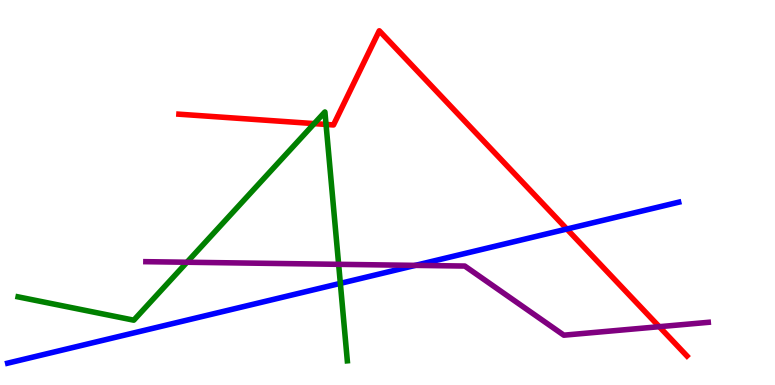[{'lines': ['blue', 'red'], 'intersections': [{'x': 7.31, 'y': 4.05}]}, {'lines': ['green', 'red'], 'intersections': [{'x': 4.05, 'y': 6.79}, {'x': 4.21, 'y': 6.77}]}, {'lines': ['purple', 'red'], 'intersections': [{'x': 8.51, 'y': 1.51}]}, {'lines': ['blue', 'green'], 'intersections': [{'x': 4.39, 'y': 2.64}]}, {'lines': ['blue', 'purple'], 'intersections': [{'x': 5.36, 'y': 3.11}]}, {'lines': ['green', 'purple'], 'intersections': [{'x': 2.41, 'y': 3.19}, {'x': 4.37, 'y': 3.13}]}]